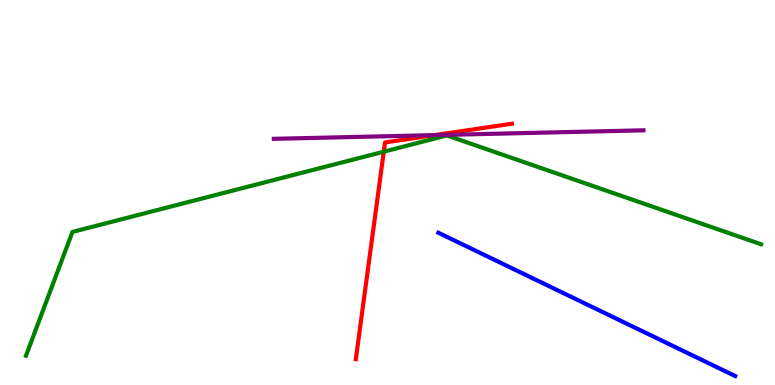[{'lines': ['blue', 'red'], 'intersections': []}, {'lines': ['green', 'red'], 'intersections': [{'x': 4.95, 'y': 6.06}]}, {'lines': ['purple', 'red'], 'intersections': [{'x': 5.61, 'y': 6.49}]}, {'lines': ['blue', 'green'], 'intersections': []}, {'lines': ['blue', 'purple'], 'intersections': []}, {'lines': ['green', 'purple'], 'intersections': []}]